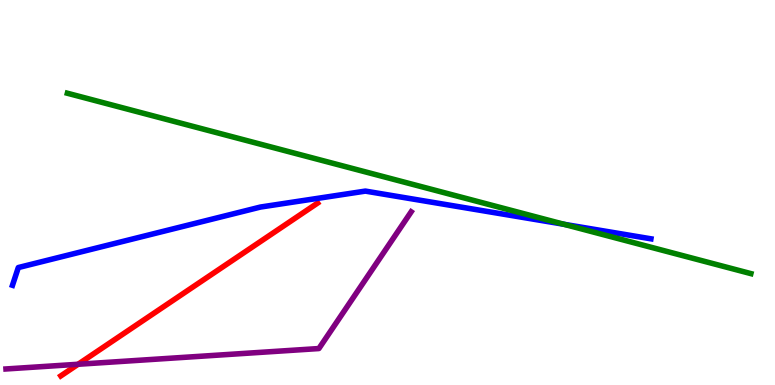[{'lines': ['blue', 'red'], 'intersections': []}, {'lines': ['green', 'red'], 'intersections': []}, {'lines': ['purple', 'red'], 'intersections': [{'x': 1.01, 'y': 0.539}]}, {'lines': ['blue', 'green'], 'intersections': [{'x': 7.28, 'y': 4.17}]}, {'lines': ['blue', 'purple'], 'intersections': []}, {'lines': ['green', 'purple'], 'intersections': []}]